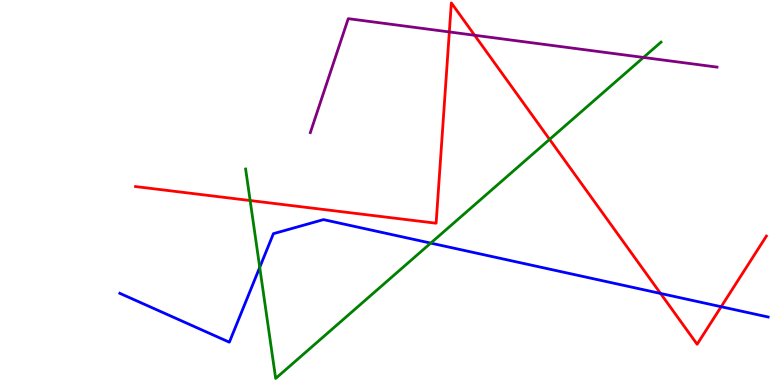[{'lines': ['blue', 'red'], 'intersections': [{'x': 8.52, 'y': 2.38}, {'x': 9.31, 'y': 2.03}]}, {'lines': ['green', 'red'], 'intersections': [{'x': 3.23, 'y': 4.79}, {'x': 7.09, 'y': 6.38}]}, {'lines': ['purple', 'red'], 'intersections': [{'x': 5.8, 'y': 9.17}, {'x': 6.12, 'y': 9.08}]}, {'lines': ['blue', 'green'], 'intersections': [{'x': 3.35, 'y': 3.06}, {'x': 5.56, 'y': 3.69}]}, {'lines': ['blue', 'purple'], 'intersections': []}, {'lines': ['green', 'purple'], 'intersections': [{'x': 8.3, 'y': 8.51}]}]